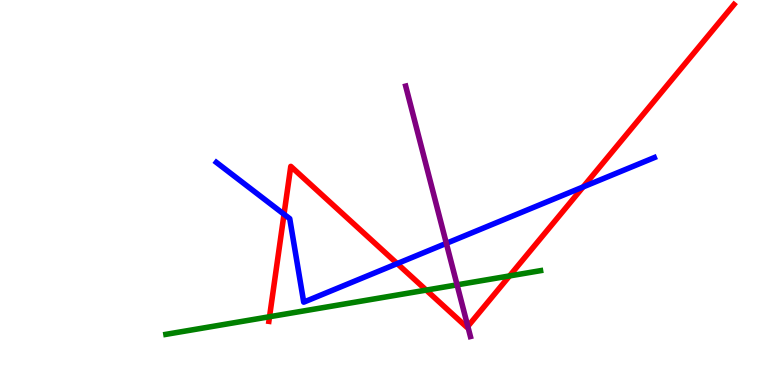[{'lines': ['blue', 'red'], 'intersections': [{'x': 3.66, 'y': 4.43}, {'x': 5.13, 'y': 3.15}, {'x': 7.52, 'y': 5.14}]}, {'lines': ['green', 'red'], 'intersections': [{'x': 3.48, 'y': 1.77}, {'x': 5.5, 'y': 2.46}, {'x': 6.57, 'y': 2.83}]}, {'lines': ['purple', 'red'], 'intersections': [{'x': 6.04, 'y': 1.52}]}, {'lines': ['blue', 'green'], 'intersections': []}, {'lines': ['blue', 'purple'], 'intersections': [{'x': 5.76, 'y': 3.68}]}, {'lines': ['green', 'purple'], 'intersections': [{'x': 5.9, 'y': 2.6}]}]